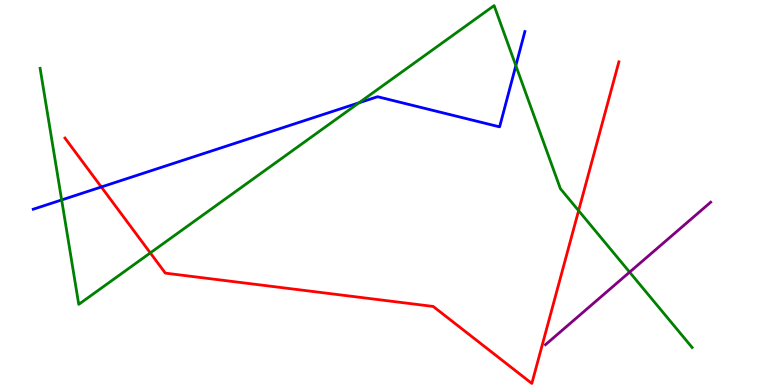[{'lines': ['blue', 'red'], 'intersections': [{'x': 1.31, 'y': 5.14}]}, {'lines': ['green', 'red'], 'intersections': [{'x': 1.94, 'y': 3.43}, {'x': 7.47, 'y': 4.53}]}, {'lines': ['purple', 'red'], 'intersections': []}, {'lines': ['blue', 'green'], 'intersections': [{'x': 0.796, 'y': 4.81}, {'x': 4.63, 'y': 7.33}, {'x': 6.66, 'y': 8.3}]}, {'lines': ['blue', 'purple'], 'intersections': []}, {'lines': ['green', 'purple'], 'intersections': [{'x': 8.12, 'y': 2.93}]}]